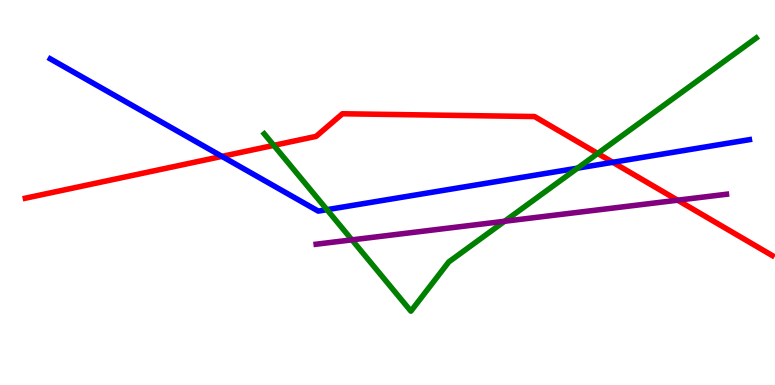[{'lines': ['blue', 'red'], 'intersections': [{'x': 2.86, 'y': 5.94}, {'x': 7.91, 'y': 5.78}]}, {'lines': ['green', 'red'], 'intersections': [{'x': 3.53, 'y': 6.22}, {'x': 7.71, 'y': 6.01}]}, {'lines': ['purple', 'red'], 'intersections': [{'x': 8.74, 'y': 4.8}]}, {'lines': ['blue', 'green'], 'intersections': [{'x': 4.22, 'y': 4.55}, {'x': 7.45, 'y': 5.63}]}, {'lines': ['blue', 'purple'], 'intersections': []}, {'lines': ['green', 'purple'], 'intersections': [{'x': 4.54, 'y': 3.77}, {'x': 6.51, 'y': 4.25}]}]